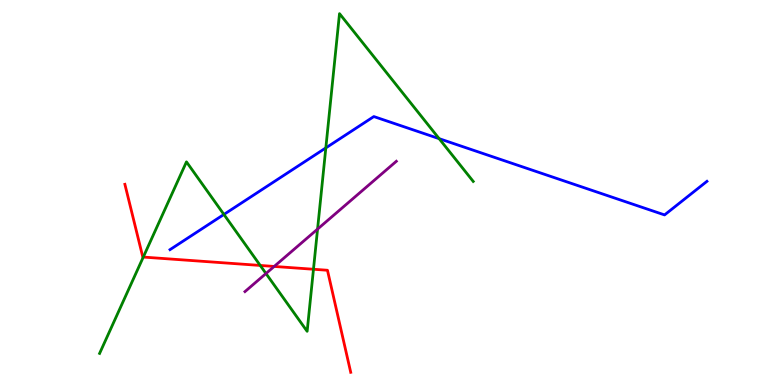[{'lines': ['blue', 'red'], 'intersections': []}, {'lines': ['green', 'red'], 'intersections': [{'x': 1.85, 'y': 3.32}, {'x': 3.36, 'y': 3.11}, {'x': 4.04, 'y': 3.01}]}, {'lines': ['purple', 'red'], 'intersections': [{'x': 3.54, 'y': 3.08}]}, {'lines': ['blue', 'green'], 'intersections': [{'x': 2.89, 'y': 4.43}, {'x': 4.2, 'y': 6.16}, {'x': 5.67, 'y': 6.4}]}, {'lines': ['blue', 'purple'], 'intersections': []}, {'lines': ['green', 'purple'], 'intersections': [{'x': 3.43, 'y': 2.9}, {'x': 4.1, 'y': 4.05}]}]